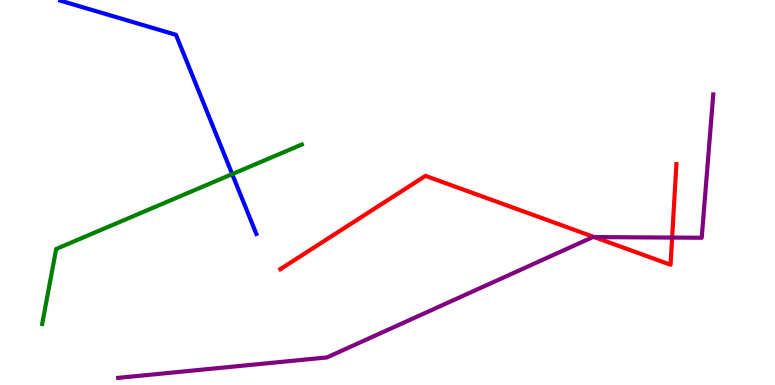[{'lines': ['blue', 'red'], 'intersections': []}, {'lines': ['green', 'red'], 'intersections': []}, {'lines': ['purple', 'red'], 'intersections': [{'x': 7.67, 'y': 3.84}, {'x': 8.67, 'y': 3.83}]}, {'lines': ['blue', 'green'], 'intersections': [{'x': 3.0, 'y': 5.48}]}, {'lines': ['blue', 'purple'], 'intersections': []}, {'lines': ['green', 'purple'], 'intersections': []}]